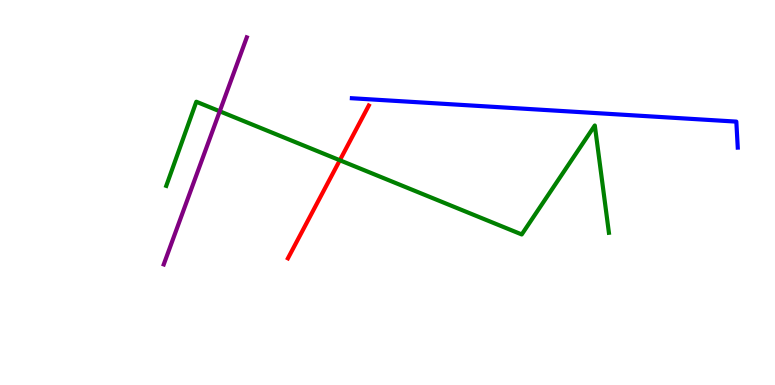[{'lines': ['blue', 'red'], 'intersections': []}, {'lines': ['green', 'red'], 'intersections': [{'x': 4.38, 'y': 5.84}]}, {'lines': ['purple', 'red'], 'intersections': []}, {'lines': ['blue', 'green'], 'intersections': []}, {'lines': ['blue', 'purple'], 'intersections': []}, {'lines': ['green', 'purple'], 'intersections': [{'x': 2.84, 'y': 7.11}]}]